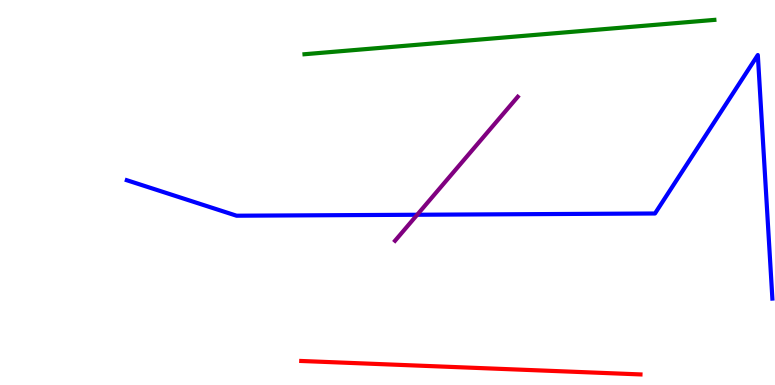[{'lines': ['blue', 'red'], 'intersections': []}, {'lines': ['green', 'red'], 'intersections': []}, {'lines': ['purple', 'red'], 'intersections': []}, {'lines': ['blue', 'green'], 'intersections': []}, {'lines': ['blue', 'purple'], 'intersections': [{'x': 5.38, 'y': 4.42}]}, {'lines': ['green', 'purple'], 'intersections': []}]